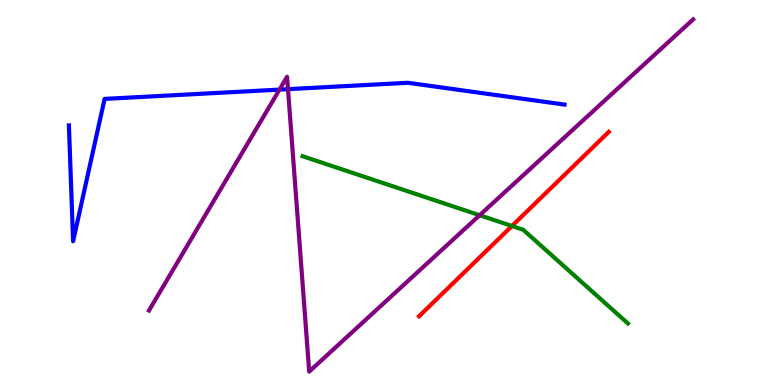[{'lines': ['blue', 'red'], 'intersections': []}, {'lines': ['green', 'red'], 'intersections': [{'x': 6.61, 'y': 4.13}]}, {'lines': ['purple', 'red'], 'intersections': []}, {'lines': ['blue', 'green'], 'intersections': []}, {'lines': ['blue', 'purple'], 'intersections': [{'x': 3.61, 'y': 7.67}, {'x': 3.72, 'y': 7.68}]}, {'lines': ['green', 'purple'], 'intersections': [{'x': 6.19, 'y': 4.41}]}]